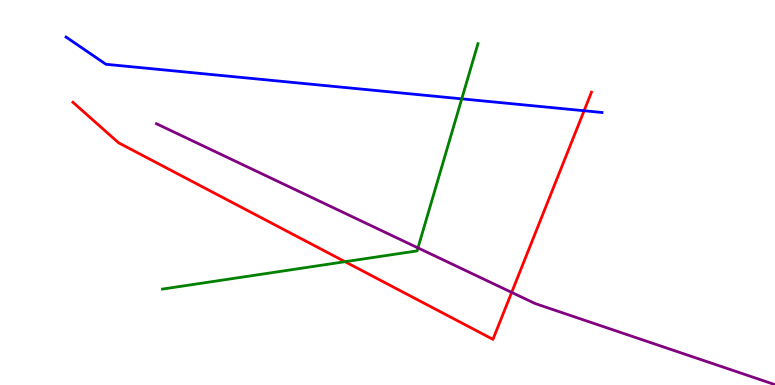[{'lines': ['blue', 'red'], 'intersections': [{'x': 7.54, 'y': 7.12}]}, {'lines': ['green', 'red'], 'intersections': [{'x': 4.45, 'y': 3.2}]}, {'lines': ['purple', 'red'], 'intersections': [{'x': 6.6, 'y': 2.41}]}, {'lines': ['blue', 'green'], 'intersections': [{'x': 5.96, 'y': 7.43}]}, {'lines': ['blue', 'purple'], 'intersections': []}, {'lines': ['green', 'purple'], 'intersections': [{'x': 5.39, 'y': 3.56}]}]